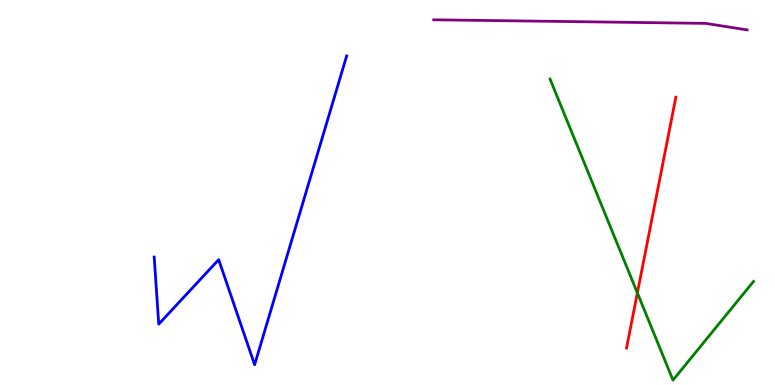[{'lines': ['blue', 'red'], 'intersections': []}, {'lines': ['green', 'red'], 'intersections': [{'x': 8.22, 'y': 2.39}]}, {'lines': ['purple', 'red'], 'intersections': []}, {'lines': ['blue', 'green'], 'intersections': []}, {'lines': ['blue', 'purple'], 'intersections': []}, {'lines': ['green', 'purple'], 'intersections': []}]